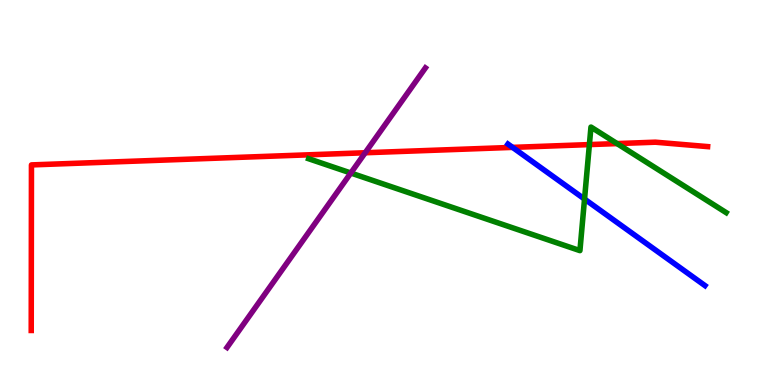[{'lines': ['blue', 'red'], 'intersections': [{'x': 6.61, 'y': 6.17}]}, {'lines': ['green', 'red'], 'intersections': [{'x': 7.61, 'y': 6.24}, {'x': 7.96, 'y': 6.27}]}, {'lines': ['purple', 'red'], 'intersections': [{'x': 4.71, 'y': 6.03}]}, {'lines': ['blue', 'green'], 'intersections': [{'x': 7.54, 'y': 4.83}]}, {'lines': ['blue', 'purple'], 'intersections': []}, {'lines': ['green', 'purple'], 'intersections': [{'x': 4.53, 'y': 5.51}]}]